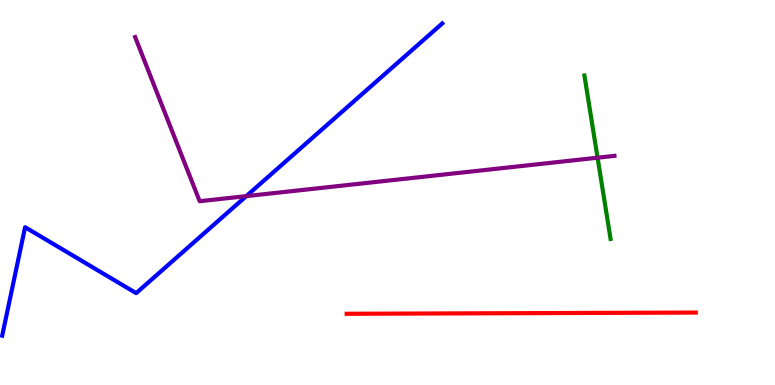[{'lines': ['blue', 'red'], 'intersections': []}, {'lines': ['green', 'red'], 'intersections': []}, {'lines': ['purple', 'red'], 'intersections': []}, {'lines': ['blue', 'green'], 'intersections': []}, {'lines': ['blue', 'purple'], 'intersections': [{'x': 3.18, 'y': 4.91}]}, {'lines': ['green', 'purple'], 'intersections': [{'x': 7.71, 'y': 5.9}]}]